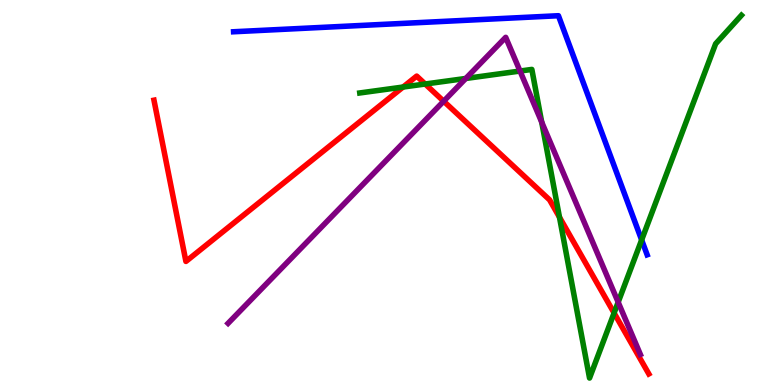[{'lines': ['blue', 'red'], 'intersections': []}, {'lines': ['green', 'red'], 'intersections': [{'x': 5.2, 'y': 7.74}, {'x': 5.49, 'y': 7.82}, {'x': 7.22, 'y': 4.36}, {'x': 7.92, 'y': 1.87}]}, {'lines': ['purple', 'red'], 'intersections': [{'x': 5.72, 'y': 7.37}]}, {'lines': ['blue', 'green'], 'intersections': [{'x': 8.28, 'y': 3.77}]}, {'lines': ['blue', 'purple'], 'intersections': []}, {'lines': ['green', 'purple'], 'intersections': [{'x': 6.01, 'y': 7.96}, {'x': 6.71, 'y': 8.15}, {'x': 6.99, 'y': 6.83}, {'x': 7.98, 'y': 2.15}]}]